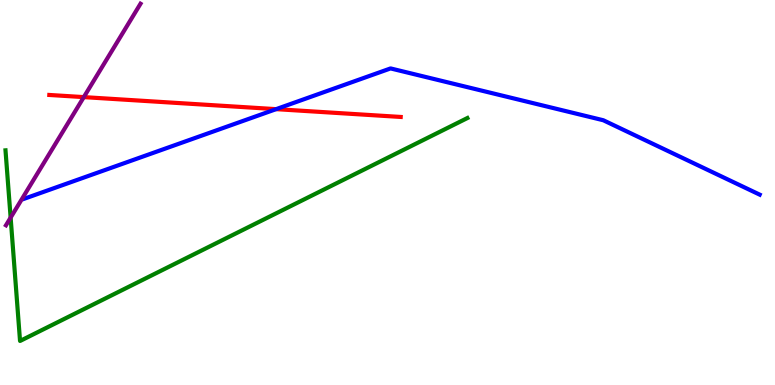[{'lines': ['blue', 'red'], 'intersections': [{'x': 3.56, 'y': 7.16}]}, {'lines': ['green', 'red'], 'intersections': []}, {'lines': ['purple', 'red'], 'intersections': [{'x': 1.08, 'y': 7.48}]}, {'lines': ['blue', 'green'], 'intersections': []}, {'lines': ['blue', 'purple'], 'intersections': []}, {'lines': ['green', 'purple'], 'intersections': [{'x': 0.137, 'y': 4.35}]}]